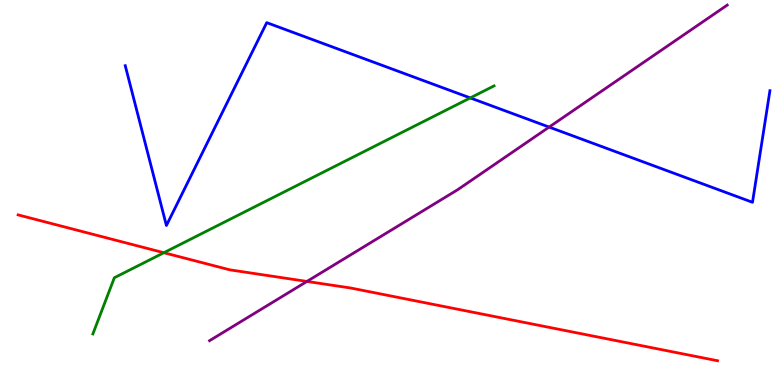[{'lines': ['blue', 'red'], 'intersections': []}, {'lines': ['green', 'red'], 'intersections': [{'x': 2.11, 'y': 3.44}]}, {'lines': ['purple', 'red'], 'intersections': [{'x': 3.96, 'y': 2.69}]}, {'lines': ['blue', 'green'], 'intersections': [{'x': 6.07, 'y': 7.46}]}, {'lines': ['blue', 'purple'], 'intersections': [{'x': 7.09, 'y': 6.7}]}, {'lines': ['green', 'purple'], 'intersections': []}]